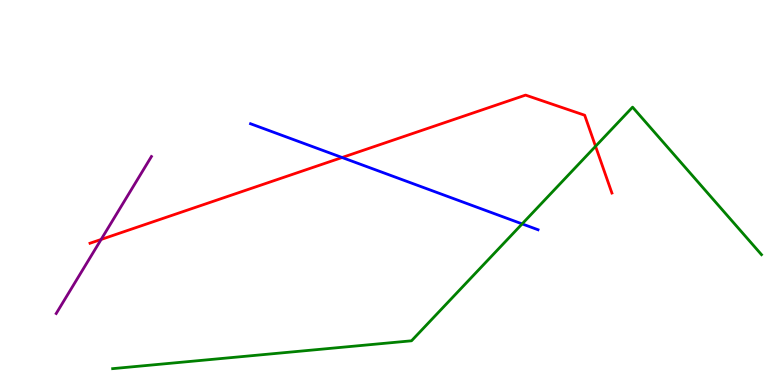[{'lines': ['blue', 'red'], 'intersections': [{'x': 4.41, 'y': 5.91}]}, {'lines': ['green', 'red'], 'intersections': [{'x': 7.68, 'y': 6.2}]}, {'lines': ['purple', 'red'], 'intersections': [{'x': 1.3, 'y': 3.78}]}, {'lines': ['blue', 'green'], 'intersections': [{'x': 6.74, 'y': 4.18}]}, {'lines': ['blue', 'purple'], 'intersections': []}, {'lines': ['green', 'purple'], 'intersections': []}]